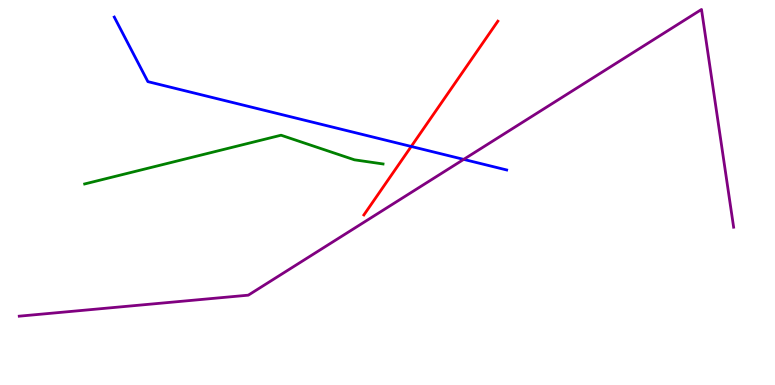[{'lines': ['blue', 'red'], 'intersections': [{'x': 5.31, 'y': 6.2}]}, {'lines': ['green', 'red'], 'intersections': []}, {'lines': ['purple', 'red'], 'intersections': []}, {'lines': ['blue', 'green'], 'intersections': []}, {'lines': ['blue', 'purple'], 'intersections': [{'x': 5.98, 'y': 5.86}]}, {'lines': ['green', 'purple'], 'intersections': []}]